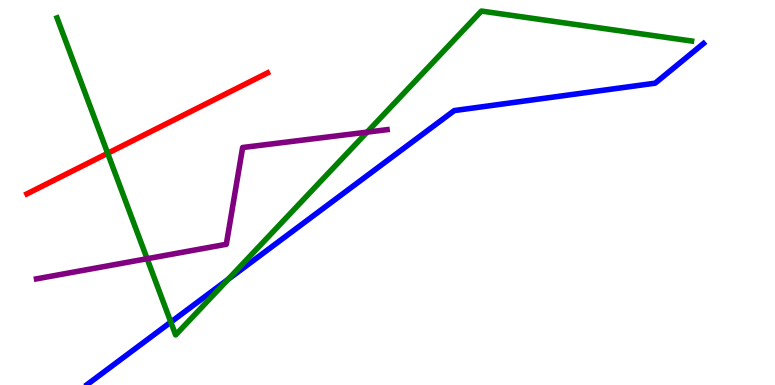[{'lines': ['blue', 'red'], 'intersections': []}, {'lines': ['green', 'red'], 'intersections': [{'x': 1.39, 'y': 6.02}]}, {'lines': ['purple', 'red'], 'intersections': []}, {'lines': ['blue', 'green'], 'intersections': [{'x': 2.2, 'y': 1.63}, {'x': 2.94, 'y': 2.74}]}, {'lines': ['blue', 'purple'], 'intersections': []}, {'lines': ['green', 'purple'], 'intersections': [{'x': 1.9, 'y': 3.28}, {'x': 4.74, 'y': 6.57}]}]